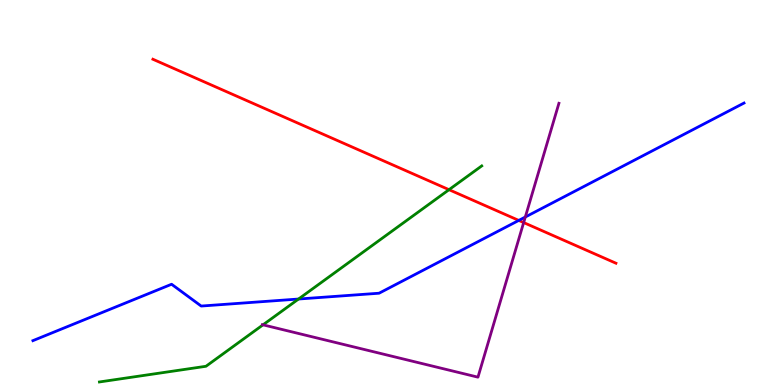[{'lines': ['blue', 'red'], 'intersections': [{'x': 6.69, 'y': 4.27}]}, {'lines': ['green', 'red'], 'intersections': [{'x': 5.79, 'y': 5.07}]}, {'lines': ['purple', 'red'], 'intersections': [{'x': 6.76, 'y': 4.22}]}, {'lines': ['blue', 'green'], 'intersections': [{'x': 3.85, 'y': 2.23}]}, {'lines': ['blue', 'purple'], 'intersections': [{'x': 6.78, 'y': 4.36}]}, {'lines': ['green', 'purple'], 'intersections': [{'x': 3.39, 'y': 1.56}]}]